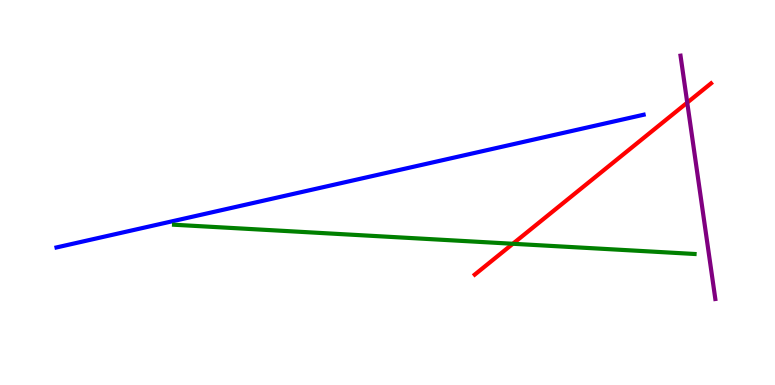[{'lines': ['blue', 'red'], 'intersections': []}, {'lines': ['green', 'red'], 'intersections': [{'x': 6.62, 'y': 3.67}]}, {'lines': ['purple', 'red'], 'intersections': [{'x': 8.87, 'y': 7.33}]}, {'lines': ['blue', 'green'], 'intersections': []}, {'lines': ['blue', 'purple'], 'intersections': []}, {'lines': ['green', 'purple'], 'intersections': []}]